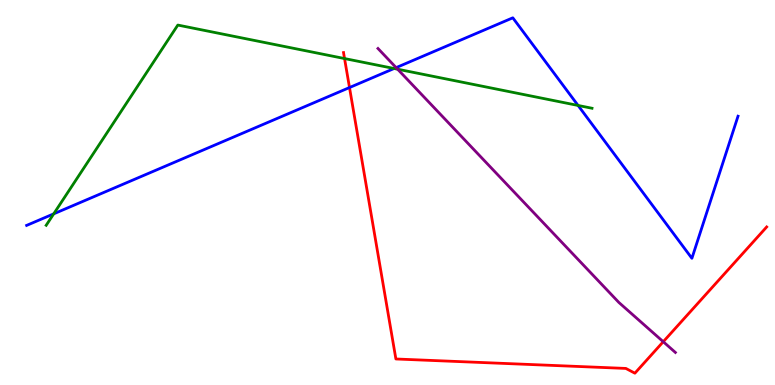[{'lines': ['blue', 'red'], 'intersections': [{'x': 4.51, 'y': 7.73}]}, {'lines': ['green', 'red'], 'intersections': [{'x': 4.45, 'y': 8.48}]}, {'lines': ['purple', 'red'], 'intersections': [{'x': 8.56, 'y': 1.12}]}, {'lines': ['blue', 'green'], 'intersections': [{'x': 0.693, 'y': 4.45}, {'x': 5.09, 'y': 8.22}, {'x': 7.46, 'y': 7.26}]}, {'lines': ['blue', 'purple'], 'intersections': [{'x': 5.11, 'y': 8.24}]}, {'lines': ['green', 'purple'], 'intersections': [{'x': 5.13, 'y': 8.2}]}]